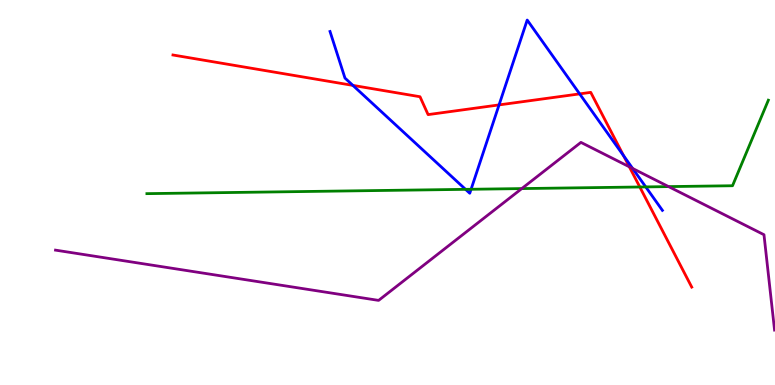[{'lines': ['blue', 'red'], 'intersections': [{'x': 4.55, 'y': 7.78}, {'x': 6.44, 'y': 7.28}, {'x': 7.48, 'y': 7.56}, {'x': 8.05, 'y': 5.95}]}, {'lines': ['green', 'red'], 'intersections': [{'x': 8.26, 'y': 5.14}]}, {'lines': ['purple', 'red'], 'intersections': [{'x': 8.12, 'y': 5.67}]}, {'lines': ['blue', 'green'], 'intersections': [{'x': 6.01, 'y': 5.08}, {'x': 6.08, 'y': 5.08}, {'x': 8.33, 'y': 5.15}]}, {'lines': ['blue', 'purple'], 'intersections': [{'x': 8.16, 'y': 5.62}]}, {'lines': ['green', 'purple'], 'intersections': [{'x': 6.73, 'y': 5.1}, {'x': 8.63, 'y': 5.15}]}]